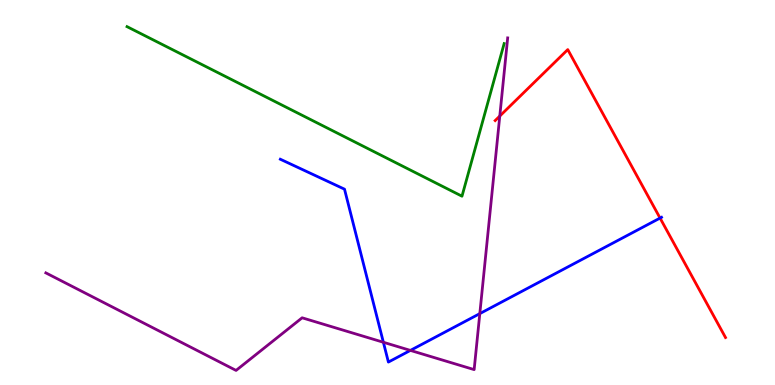[{'lines': ['blue', 'red'], 'intersections': [{'x': 8.52, 'y': 4.34}]}, {'lines': ['green', 'red'], 'intersections': []}, {'lines': ['purple', 'red'], 'intersections': [{'x': 6.45, 'y': 6.99}]}, {'lines': ['blue', 'green'], 'intersections': []}, {'lines': ['blue', 'purple'], 'intersections': [{'x': 4.95, 'y': 1.11}, {'x': 5.3, 'y': 0.899}, {'x': 6.19, 'y': 1.85}]}, {'lines': ['green', 'purple'], 'intersections': []}]